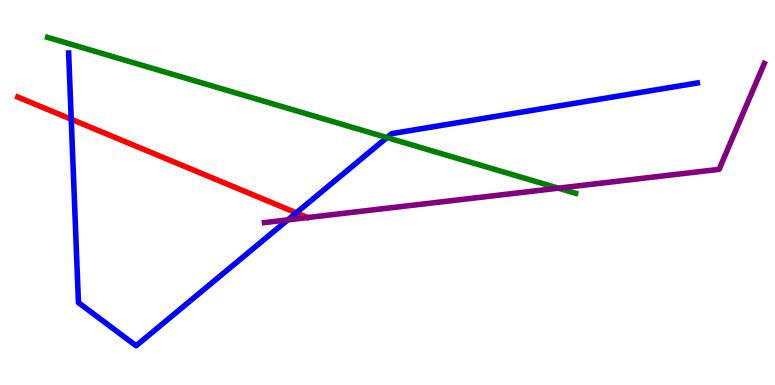[{'lines': ['blue', 'red'], 'intersections': [{'x': 0.919, 'y': 6.9}, {'x': 3.82, 'y': 4.47}]}, {'lines': ['green', 'red'], 'intersections': []}, {'lines': ['purple', 'red'], 'intersections': []}, {'lines': ['blue', 'green'], 'intersections': [{'x': 4.99, 'y': 6.43}]}, {'lines': ['blue', 'purple'], 'intersections': [{'x': 3.71, 'y': 4.29}]}, {'lines': ['green', 'purple'], 'intersections': [{'x': 7.2, 'y': 5.11}]}]